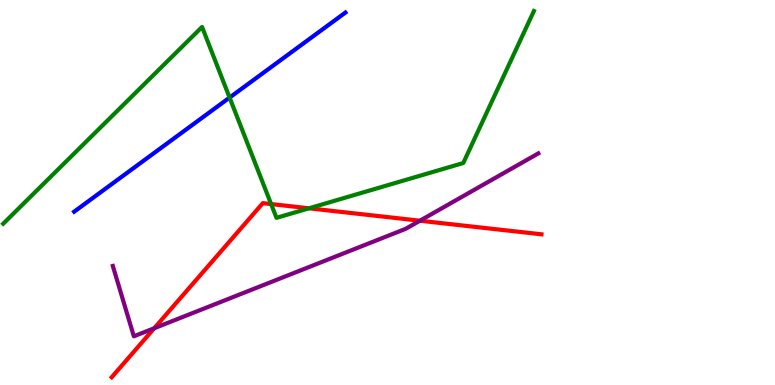[{'lines': ['blue', 'red'], 'intersections': []}, {'lines': ['green', 'red'], 'intersections': [{'x': 3.5, 'y': 4.7}, {'x': 3.99, 'y': 4.59}]}, {'lines': ['purple', 'red'], 'intersections': [{'x': 1.99, 'y': 1.47}, {'x': 5.42, 'y': 4.27}]}, {'lines': ['blue', 'green'], 'intersections': [{'x': 2.96, 'y': 7.47}]}, {'lines': ['blue', 'purple'], 'intersections': []}, {'lines': ['green', 'purple'], 'intersections': []}]